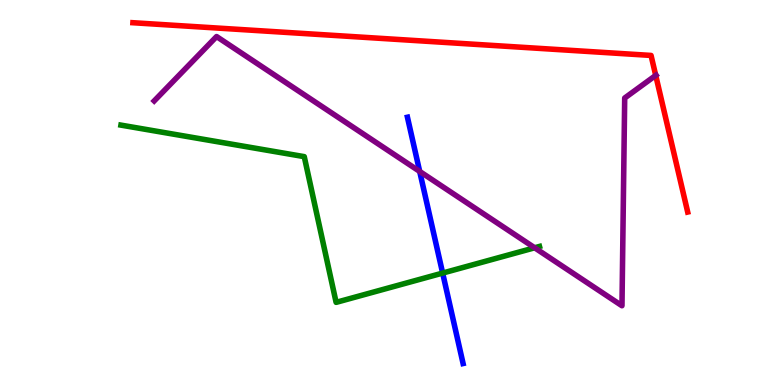[{'lines': ['blue', 'red'], 'intersections': []}, {'lines': ['green', 'red'], 'intersections': []}, {'lines': ['purple', 'red'], 'intersections': [{'x': 8.46, 'y': 8.04}]}, {'lines': ['blue', 'green'], 'intersections': [{'x': 5.71, 'y': 2.91}]}, {'lines': ['blue', 'purple'], 'intersections': [{'x': 5.42, 'y': 5.55}]}, {'lines': ['green', 'purple'], 'intersections': [{'x': 6.9, 'y': 3.56}]}]